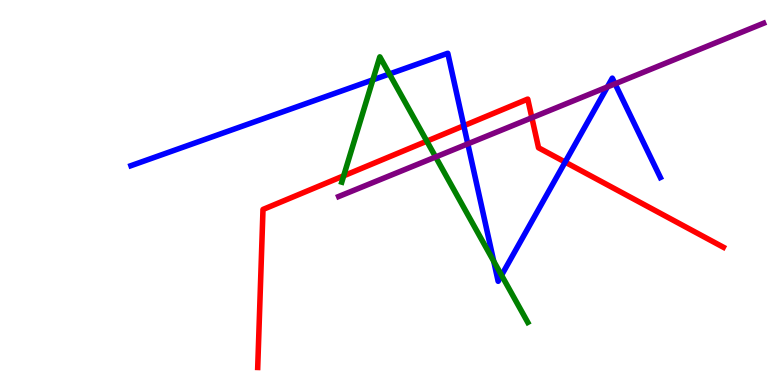[{'lines': ['blue', 'red'], 'intersections': [{'x': 5.98, 'y': 6.73}, {'x': 7.29, 'y': 5.79}]}, {'lines': ['green', 'red'], 'intersections': [{'x': 4.43, 'y': 5.43}, {'x': 5.51, 'y': 6.33}]}, {'lines': ['purple', 'red'], 'intersections': [{'x': 6.86, 'y': 6.94}]}, {'lines': ['blue', 'green'], 'intersections': [{'x': 4.81, 'y': 7.93}, {'x': 5.02, 'y': 8.08}, {'x': 6.37, 'y': 3.21}, {'x': 6.47, 'y': 2.85}]}, {'lines': ['blue', 'purple'], 'intersections': [{'x': 6.04, 'y': 6.26}, {'x': 7.84, 'y': 7.74}, {'x': 7.94, 'y': 7.82}]}, {'lines': ['green', 'purple'], 'intersections': [{'x': 5.62, 'y': 5.92}]}]